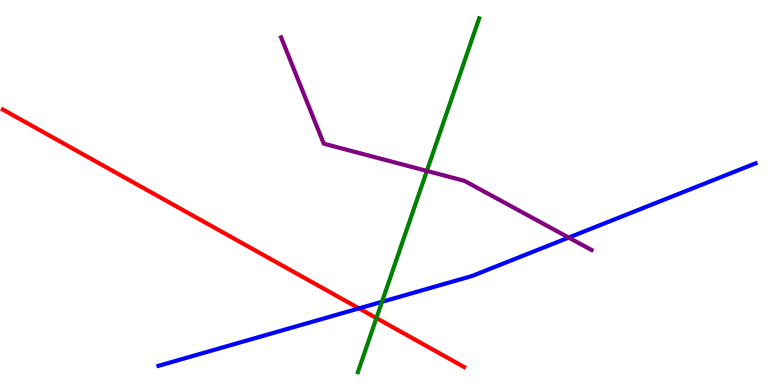[{'lines': ['blue', 'red'], 'intersections': [{'x': 4.63, 'y': 1.99}]}, {'lines': ['green', 'red'], 'intersections': [{'x': 4.86, 'y': 1.74}]}, {'lines': ['purple', 'red'], 'intersections': []}, {'lines': ['blue', 'green'], 'intersections': [{'x': 4.93, 'y': 2.16}]}, {'lines': ['blue', 'purple'], 'intersections': [{'x': 7.34, 'y': 3.83}]}, {'lines': ['green', 'purple'], 'intersections': [{'x': 5.51, 'y': 5.56}]}]